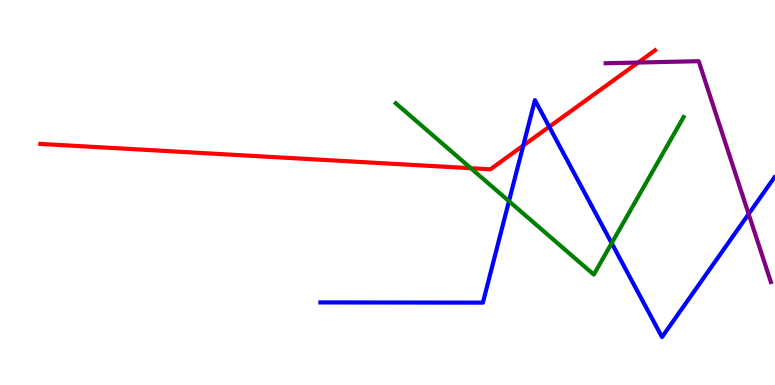[{'lines': ['blue', 'red'], 'intersections': [{'x': 6.75, 'y': 6.22}, {'x': 7.09, 'y': 6.71}]}, {'lines': ['green', 'red'], 'intersections': [{'x': 6.08, 'y': 5.63}]}, {'lines': ['purple', 'red'], 'intersections': [{'x': 8.23, 'y': 8.38}]}, {'lines': ['blue', 'green'], 'intersections': [{'x': 6.57, 'y': 4.77}, {'x': 7.89, 'y': 3.68}]}, {'lines': ['blue', 'purple'], 'intersections': [{'x': 9.66, 'y': 4.44}]}, {'lines': ['green', 'purple'], 'intersections': []}]